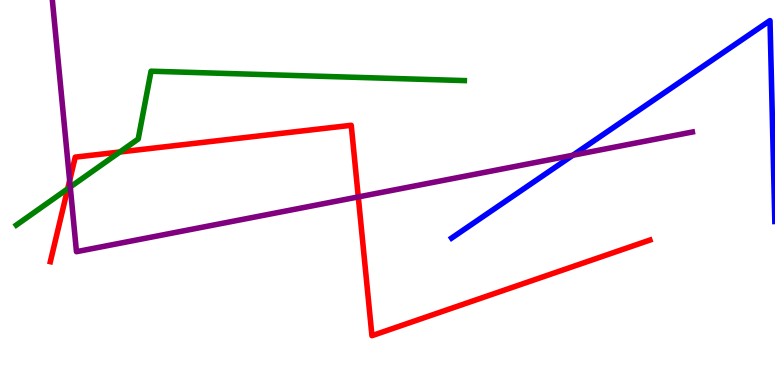[{'lines': ['blue', 'red'], 'intersections': []}, {'lines': ['green', 'red'], 'intersections': [{'x': 0.874, 'y': 5.1}, {'x': 1.55, 'y': 6.05}]}, {'lines': ['purple', 'red'], 'intersections': [{'x': 0.899, 'y': 5.31}, {'x': 4.62, 'y': 4.89}]}, {'lines': ['blue', 'green'], 'intersections': []}, {'lines': ['blue', 'purple'], 'intersections': [{'x': 7.39, 'y': 5.97}]}, {'lines': ['green', 'purple'], 'intersections': [{'x': 0.907, 'y': 5.14}]}]